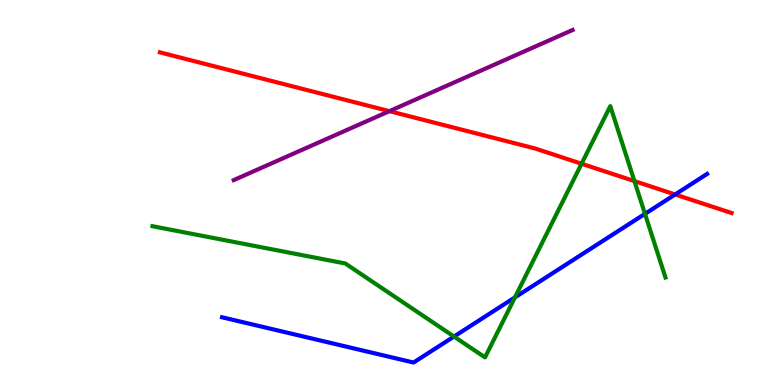[{'lines': ['blue', 'red'], 'intersections': [{'x': 8.71, 'y': 4.95}]}, {'lines': ['green', 'red'], 'intersections': [{'x': 7.5, 'y': 5.75}, {'x': 8.19, 'y': 5.3}]}, {'lines': ['purple', 'red'], 'intersections': [{'x': 5.02, 'y': 7.11}]}, {'lines': ['blue', 'green'], 'intersections': [{'x': 5.86, 'y': 1.26}, {'x': 6.64, 'y': 2.28}, {'x': 8.32, 'y': 4.45}]}, {'lines': ['blue', 'purple'], 'intersections': []}, {'lines': ['green', 'purple'], 'intersections': []}]